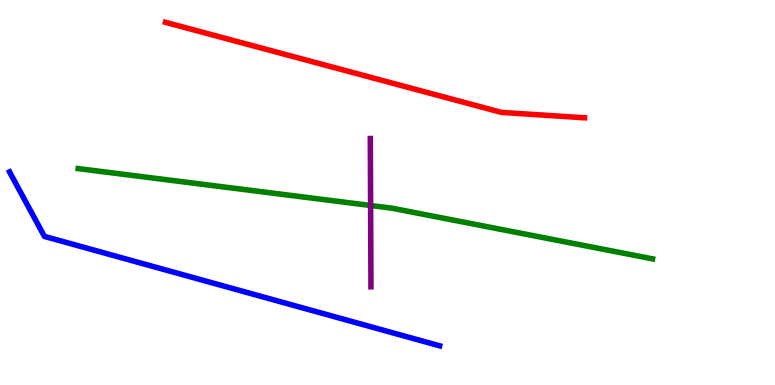[{'lines': ['blue', 'red'], 'intersections': []}, {'lines': ['green', 'red'], 'intersections': []}, {'lines': ['purple', 'red'], 'intersections': []}, {'lines': ['blue', 'green'], 'intersections': []}, {'lines': ['blue', 'purple'], 'intersections': []}, {'lines': ['green', 'purple'], 'intersections': [{'x': 4.78, 'y': 4.66}]}]